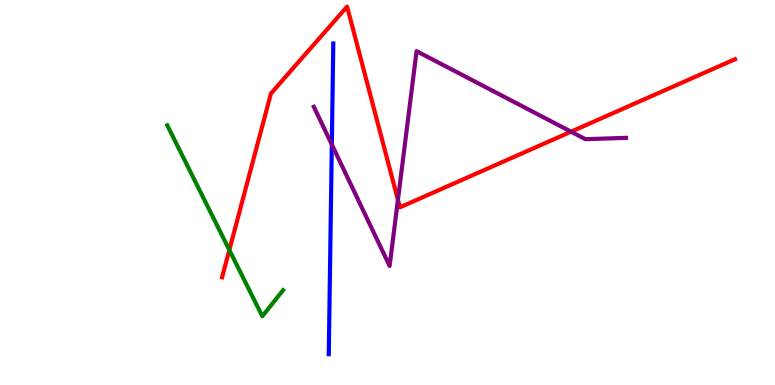[{'lines': ['blue', 'red'], 'intersections': []}, {'lines': ['green', 'red'], 'intersections': [{'x': 2.96, 'y': 3.51}]}, {'lines': ['purple', 'red'], 'intersections': [{'x': 5.13, 'y': 4.81}, {'x': 7.37, 'y': 6.58}]}, {'lines': ['blue', 'green'], 'intersections': []}, {'lines': ['blue', 'purple'], 'intersections': [{'x': 4.28, 'y': 6.24}]}, {'lines': ['green', 'purple'], 'intersections': []}]